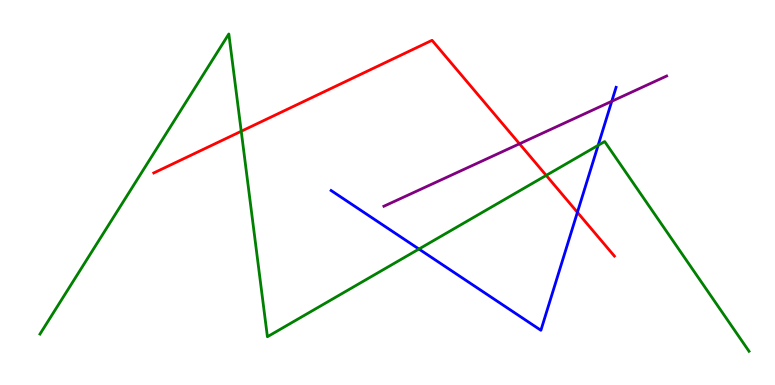[{'lines': ['blue', 'red'], 'intersections': [{'x': 7.45, 'y': 4.49}]}, {'lines': ['green', 'red'], 'intersections': [{'x': 3.11, 'y': 6.59}, {'x': 7.05, 'y': 5.44}]}, {'lines': ['purple', 'red'], 'intersections': [{'x': 6.7, 'y': 6.27}]}, {'lines': ['blue', 'green'], 'intersections': [{'x': 5.41, 'y': 3.53}, {'x': 7.72, 'y': 6.23}]}, {'lines': ['blue', 'purple'], 'intersections': [{'x': 7.89, 'y': 7.37}]}, {'lines': ['green', 'purple'], 'intersections': []}]